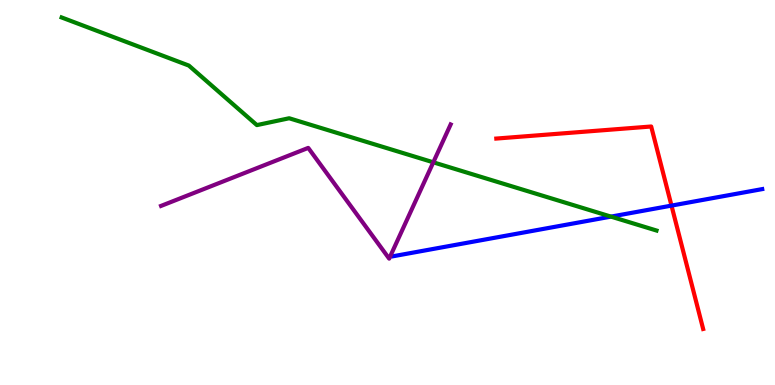[{'lines': ['blue', 'red'], 'intersections': [{'x': 8.66, 'y': 4.66}]}, {'lines': ['green', 'red'], 'intersections': []}, {'lines': ['purple', 'red'], 'intersections': []}, {'lines': ['blue', 'green'], 'intersections': [{'x': 7.88, 'y': 4.37}]}, {'lines': ['blue', 'purple'], 'intersections': []}, {'lines': ['green', 'purple'], 'intersections': [{'x': 5.59, 'y': 5.78}]}]